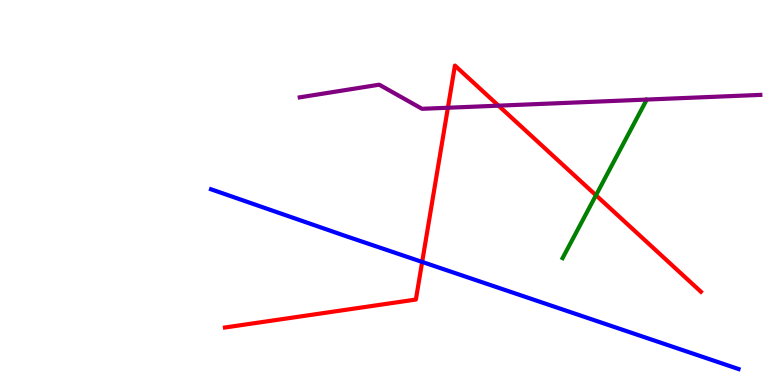[{'lines': ['blue', 'red'], 'intersections': [{'x': 5.45, 'y': 3.2}]}, {'lines': ['green', 'red'], 'intersections': [{'x': 7.69, 'y': 4.93}]}, {'lines': ['purple', 'red'], 'intersections': [{'x': 5.78, 'y': 7.2}, {'x': 6.43, 'y': 7.26}]}, {'lines': ['blue', 'green'], 'intersections': []}, {'lines': ['blue', 'purple'], 'intersections': []}, {'lines': ['green', 'purple'], 'intersections': []}]